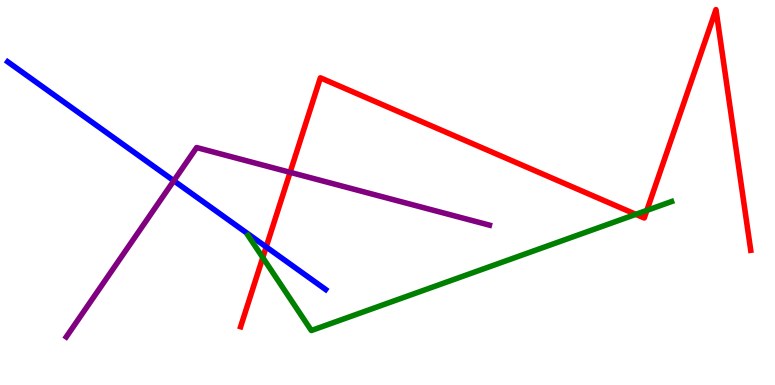[{'lines': ['blue', 'red'], 'intersections': [{'x': 3.43, 'y': 3.59}]}, {'lines': ['green', 'red'], 'intersections': [{'x': 3.39, 'y': 3.31}, {'x': 8.2, 'y': 4.43}, {'x': 8.35, 'y': 4.54}]}, {'lines': ['purple', 'red'], 'intersections': [{'x': 3.74, 'y': 5.52}]}, {'lines': ['blue', 'green'], 'intersections': []}, {'lines': ['blue', 'purple'], 'intersections': [{'x': 2.24, 'y': 5.31}]}, {'lines': ['green', 'purple'], 'intersections': []}]